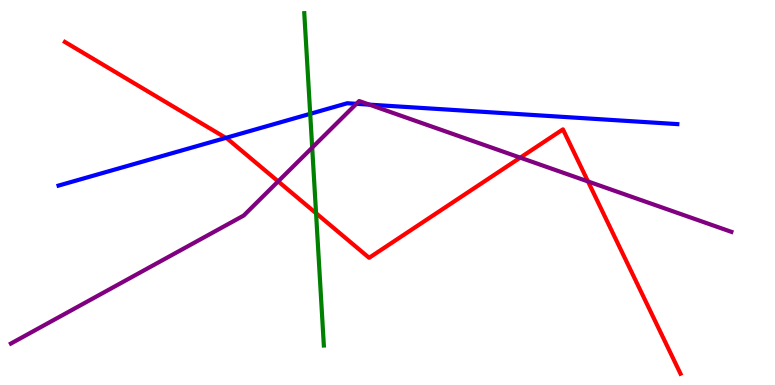[{'lines': ['blue', 'red'], 'intersections': [{'x': 2.91, 'y': 6.42}]}, {'lines': ['green', 'red'], 'intersections': [{'x': 4.08, 'y': 4.46}]}, {'lines': ['purple', 'red'], 'intersections': [{'x': 3.59, 'y': 5.29}, {'x': 6.71, 'y': 5.91}, {'x': 7.59, 'y': 5.29}]}, {'lines': ['blue', 'green'], 'intersections': [{'x': 4.0, 'y': 7.04}]}, {'lines': ['blue', 'purple'], 'intersections': [{'x': 4.6, 'y': 7.3}, {'x': 4.77, 'y': 7.28}]}, {'lines': ['green', 'purple'], 'intersections': [{'x': 4.03, 'y': 6.17}]}]